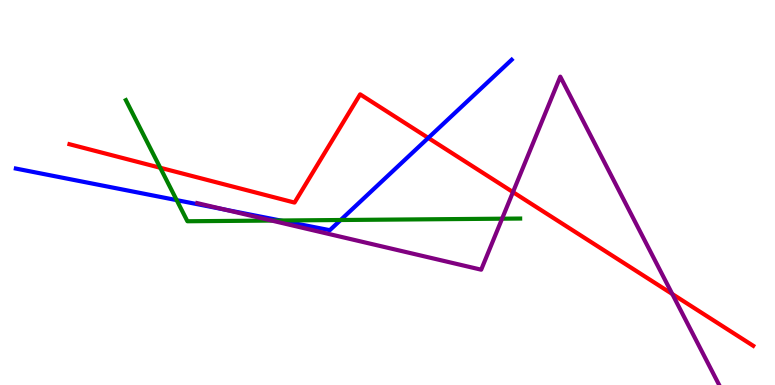[{'lines': ['blue', 'red'], 'intersections': [{'x': 5.53, 'y': 6.42}]}, {'lines': ['green', 'red'], 'intersections': [{'x': 2.07, 'y': 5.64}]}, {'lines': ['purple', 'red'], 'intersections': [{'x': 6.62, 'y': 5.01}, {'x': 8.67, 'y': 2.36}]}, {'lines': ['blue', 'green'], 'intersections': [{'x': 2.28, 'y': 4.8}, {'x': 3.62, 'y': 4.27}, {'x': 4.4, 'y': 4.29}]}, {'lines': ['blue', 'purple'], 'intersections': [{'x': 2.9, 'y': 4.56}]}, {'lines': ['green', 'purple'], 'intersections': [{'x': 3.51, 'y': 4.27}, {'x': 6.48, 'y': 4.32}]}]